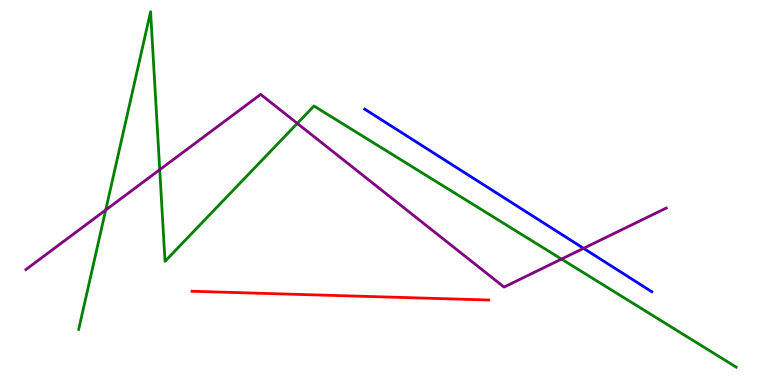[{'lines': ['blue', 'red'], 'intersections': []}, {'lines': ['green', 'red'], 'intersections': []}, {'lines': ['purple', 'red'], 'intersections': []}, {'lines': ['blue', 'green'], 'intersections': []}, {'lines': ['blue', 'purple'], 'intersections': [{'x': 7.53, 'y': 3.55}]}, {'lines': ['green', 'purple'], 'intersections': [{'x': 1.36, 'y': 4.55}, {'x': 2.06, 'y': 5.59}, {'x': 3.84, 'y': 6.8}, {'x': 7.25, 'y': 3.27}]}]